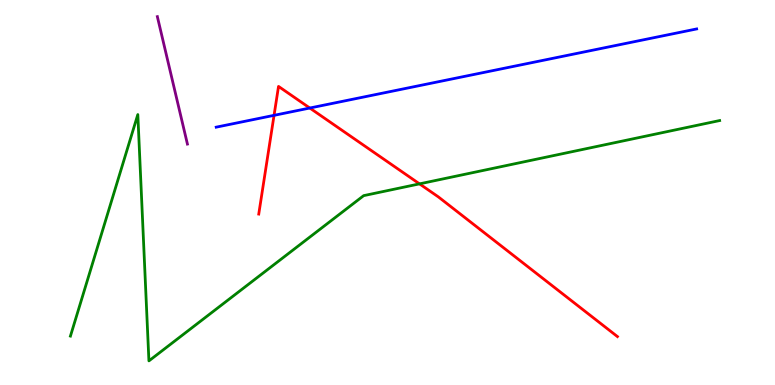[{'lines': ['blue', 'red'], 'intersections': [{'x': 3.54, 'y': 7.0}, {'x': 4.0, 'y': 7.19}]}, {'lines': ['green', 'red'], 'intersections': [{'x': 5.41, 'y': 5.22}]}, {'lines': ['purple', 'red'], 'intersections': []}, {'lines': ['blue', 'green'], 'intersections': []}, {'lines': ['blue', 'purple'], 'intersections': []}, {'lines': ['green', 'purple'], 'intersections': []}]